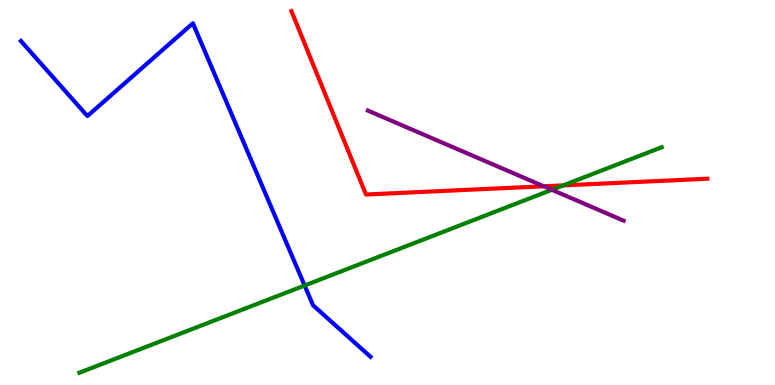[{'lines': ['blue', 'red'], 'intersections': []}, {'lines': ['green', 'red'], 'intersections': [{'x': 7.27, 'y': 5.18}]}, {'lines': ['purple', 'red'], 'intersections': [{'x': 7.02, 'y': 5.16}]}, {'lines': ['blue', 'green'], 'intersections': [{'x': 3.93, 'y': 2.58}]}, {'lines': ['blue', 'purple'], 'intersections': []}, {'lines': ['green', 'purple'], 'intersections': [{'x': 7.12, 'y': 5.07}]}]